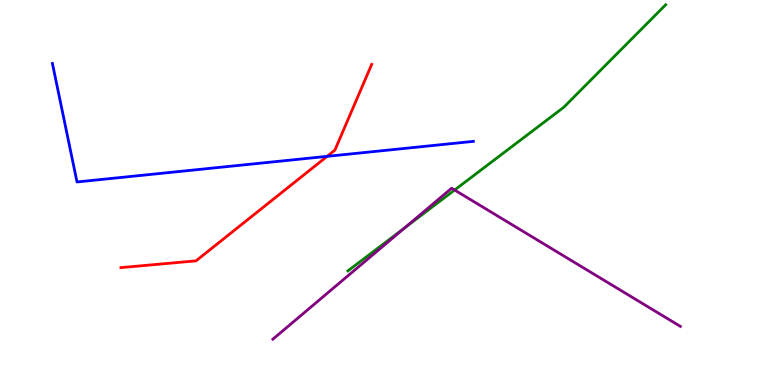[{'lines': ['blue', 'red'], 'intersections': [{'x': 4.22, 'y': 5.94}]}, {'lines': ['green', 'red'], 'intersections': []}, {'lines': ['purple', 'red'], 'intersections': []}, {'lines': ['blue', 'green'], 'intersections': []}, {'lines': ['blue', 'purple'], 'intersections': []}, {'lines': ['green', 'purple'], 'intersections': [{'x': 5.22, 'y': 4.09}, {'x': 5.87, 'y': 5.06}]}]